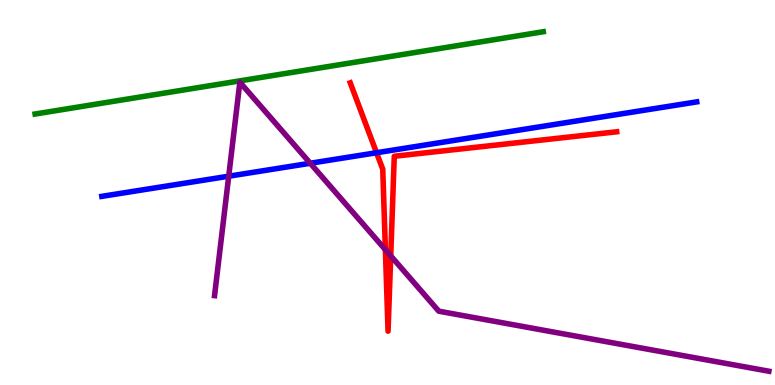[{'lines': ['blue', 'red'], 'intersections': [{'x': 4.86, 'y': 6.03}]}, {'lines': ['green', 'red'], 'intersections': []}, {'lines': ['purple', 'red'], 'intersections': [{'x': 4.97, 'y': 3.51}, {'x': 5.04, 'y': 3.35}]}, {'lines': ['blue', 'green'], 'intersections': []}, {'lines': ['blue', 'purple'], 'intersections': [{'x': 2.95, 'y': 5.42}, {'x': 4.0, 'y': 5.76}]}, {'lines': ['green', 'purple'], 'intersections': []}]